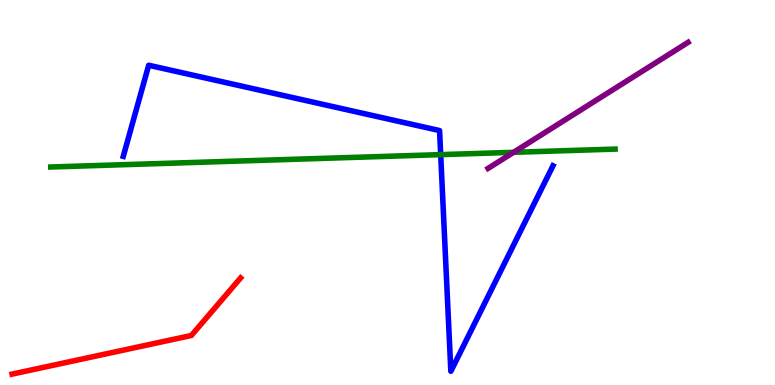[{'lines': ['blue', 'red'], 'intersections': []}, {'lines': ['green', 'red'], 'intersections': []}, {'lines': ['purple', 'red'], 'intersections': []}, {'lines': ['blue', 'green'], 'intersections': [{'x': 5.69, 'y': 5.98}]}, {'lines': ['blue', 'purple'], 'intersections': []}, {'lines': ['green', 'purple'], 'intersections': [{'x': 6.63, 'y': 6.04}]}]